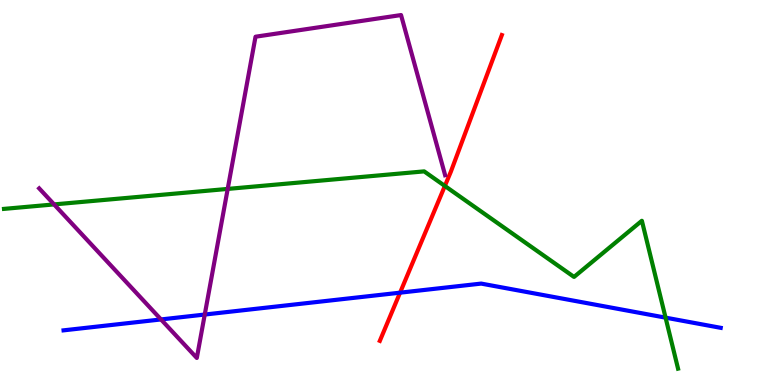[{'lines': ['blue', 'red'], 'intersections': [{'x': 5.16, 'y': 2.4}]}, {'lines': ['green', 'red'], 'intersections': [{'x': 5.74, 'y': 5.17}]}, {'lines': ['purple', 'red'], 'intersections': []}, {'lines': ['blue', 'green'], 'intersections': [{'x': 8.59, 'y': 1.75}]}, {'lines': ['blue', 'purple'], 'intersections': [{'x': 2.08, 'y': 1.7}, {'x': 2.64, 'y': 1.83}]}, {'lines': ['green', 'purple'], 'intersections': [{'x': 0.698, 'y': 4.69}, {'x': 2.94, 'y': 5.09}]}]